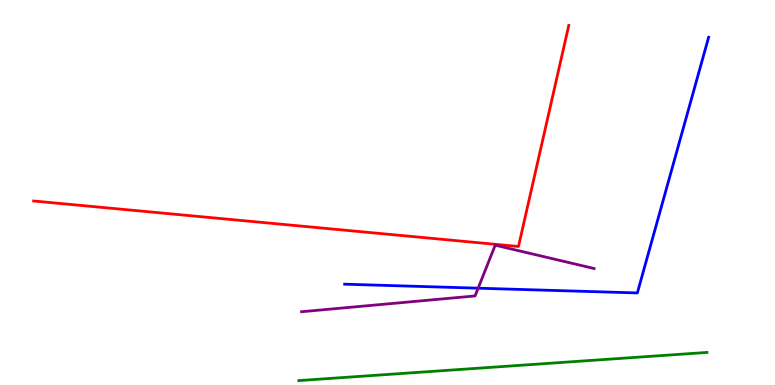[{'lines': ['blue', 'red'], 'intersections': []}, {'lines': ['green', 'red'], 'intersections': []}, {'lines': ['purple', 'red'], 'intersections': []}, {'lines': ['blue', 'green'], 'intersections': []}, {'lines': ['blue', 'purple'], 'intersections': [{'x': 6.17, 'y': 2.51}]}, {'lines': ['green', 'purple'], 'intersections': []}]